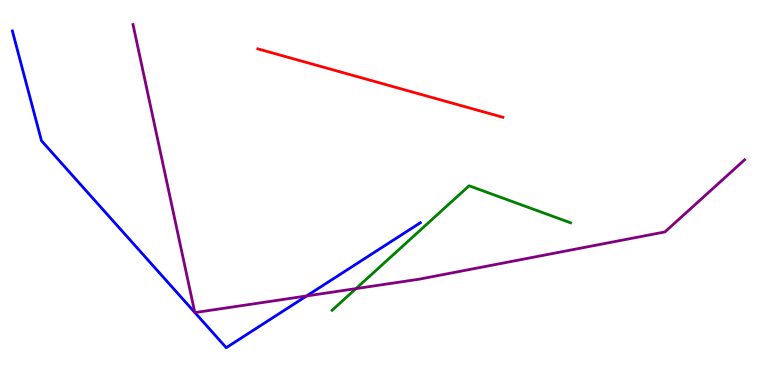[{'lines': ['blue', 'red'], 'intersections': []}, {'lines': ['green', 'red'], 'intersections': []}, {'lines': ['purple', 'red'], 'intersections': []}, {'lines': ['blue', 'green'], 'intersections': []}, {'lines': ['blue', 'purple'], 'intersections': [{'x': 2.51, 'y': 1.88}, {'x': 2.51, 'y': 1.88}, {'x': 3.96, 'y': 2.31}]}, {'lines': ['green', 'purple'], 'intersections': [{'x': 4.59, 'y': 2.5}]}]